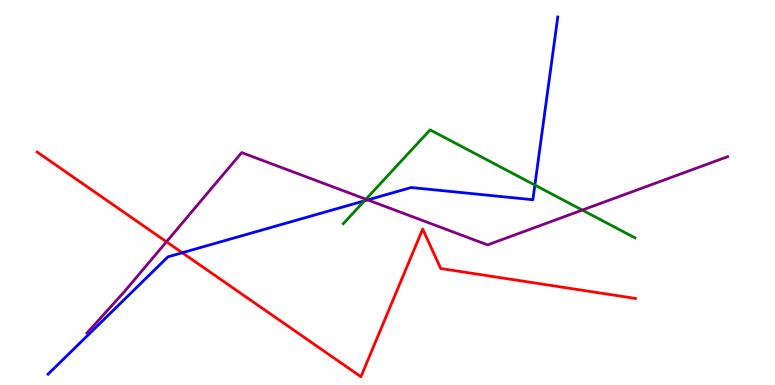[{'lines': ['blue', 'red'], 'intersections': [{'x': 2.35, 'y': 3.44}]}, {'lines': ['green', 'red'], 'intersections': []}, {'lines': ['purple', 'red'], 'intersections': [{'x': 2.15, 'y': 3.72}]}, {'lines': ['blue', 'green'], 'intersections': [{'x': 4.7, 'y': 4.78}, {'x': 6.9, 'y': 5.19}]}, {'lines': ['blue', 'purple'], 'intersections': [{'x': 4.74, 'y': 4.81}]}, {'lines': ['green', 'purple'], 'intersections': [{'x': 4.72, 'y': 4.83}, {'x': 7.51, 'y': 4.54}]}]